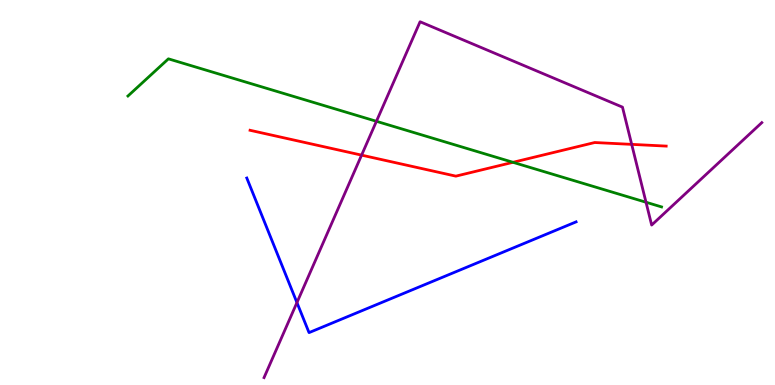[{'lines': ['blue', 'red'], 'intersections': []}, {'lines': ['green', 'red'], 'intersections': [{'x': 6.62, 'y': 5.78}]}, {'lines': ['purple', 'red'], 'intersections': [{'x': 4.67, 'y': 5.97}, {'x': 8.15, 'y': 6.25}]}, {'lines': ['blue', 'green'], 'intersections': []}, {'lines': ['blue', 'purple'], 'intersections': [{'x': 3.83, 'y': 2.14}]}, {'lines': ['green', 'purple'], 'intersections': [{'x': 4.86, 'y': 6.85}, {'x': 8.34, 'y': 4.75}]}]